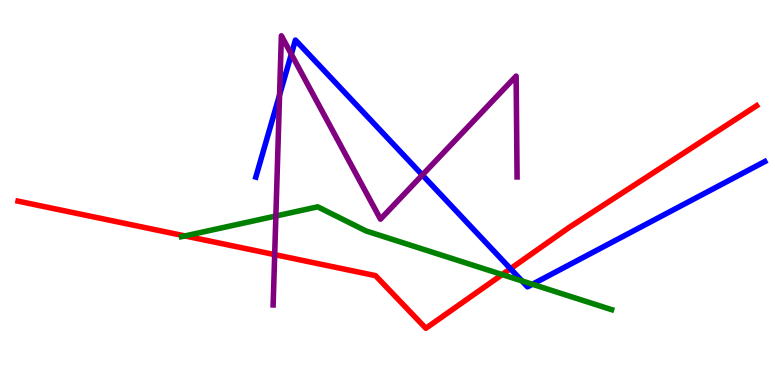[{'lines': ['blue', 'red'], 'intersections': [{'x': 6.59, 'y': 3.02}]}, {'lines': ['green', 'red'], 'intersections': [{'x': 2.39, 'y': 3.87}, {'x': 6.48, 'y': 2.87}]}, {'lines': ['purple', 'red'], 'intersections': [{'x': 3.54, 'y': 3.39}]}, {'lines': ['blue', 'green'], 'intersections': [{'x': 6.73, 'y': 2.7}, {'x': 6.87, 'y': 2.62}]}, {'lines': ['blue', 'purple'], 'intersections': [{'x': 3.61, 'y': 7.53}, {'x': 3.76, 'y': 8.59}, {'x': 5.45, 'y': 5.45}]}, {'lines': ['green', 'purple'], 'intersections': [{'x': 3.56, 'y': 4.39}]}]